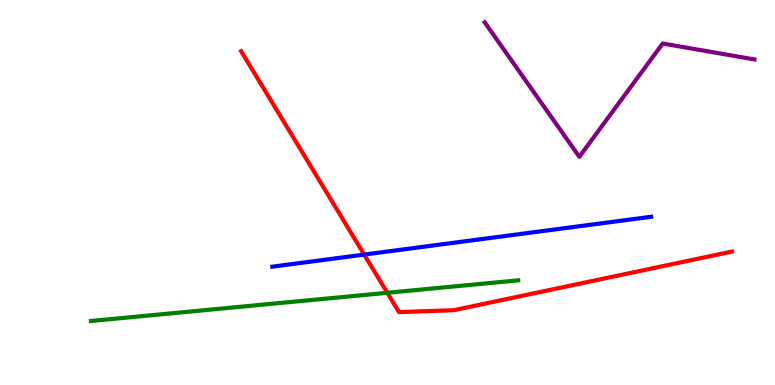[{'lines': ['blue', 'red'], 'intersections': [{'x': 4.7, 'y': 3.39}]}, {'lines': ['green', 'red'], 'intersections': [{'x': 5.0, 'y': 2.4}]}, {'lines': ['purple', 'red'], 'intersections': []}, {'lines': ['blue', 'green'], 'intersections': []}, {'lines': ['blue', 'purple'], 'intersections': []}, {'lines': ['green', 'purple'], 'intersections': []}]